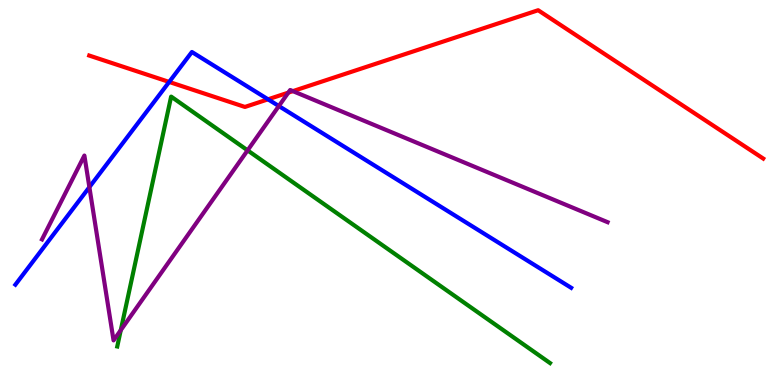[{'lines': ['blue', 'red'], 'intersections': [{'x': 2.18, 'y': 7.87}, {'x': 3.46, 'y': 7.42}]}, {'lines': ['green', 'red'], 'intersections': []}, {'lines': ['purple', 'red'], 'intersections': [{'x': 3.72, 'y': 7.59}, {'x': 3.78, 'y': 7.63}]}, {'lines': ['blue', 'green'], 'intersections': []}, {'lines': ['blue', 'purple'], 'intersections': [{'x': 1.15, 'y': 5.14}, {'x': 3.6, 'y': 7.25}]}, {'lines': ['green', 'purple'], 'intersections': [{'x': 1.56, 'y': 1.42}, {'x': 3.19, 'y': 6.09}]}]